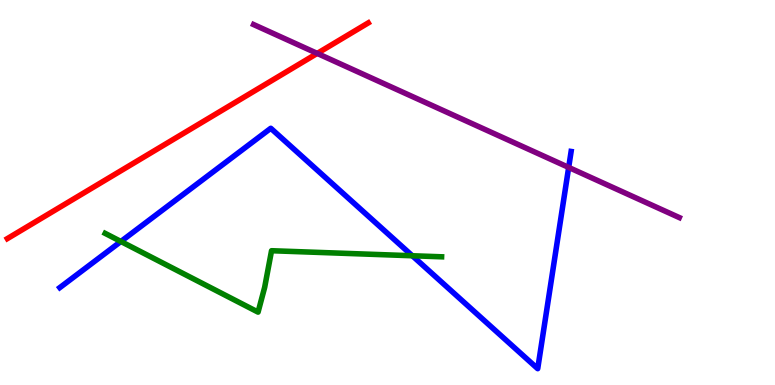[{'lines': ['blue', 'red'], 'intersections': []}, {'lines': ['green', 'red'], 'intersections': []}, {'lines': ['purple', 'red'], 'intersections': [{'x': 4.09, 'y': 8.61}]}, {'lines': ['blue', 'green'], 'intersections': [{'x': 1.56, 'y': 3.73}, {'x': 5.32, 'y': 3.36}]}, {'lines': ['blue', 'purple'], 'intersections': [{'x': 7.34, 'y': 5.65}]}, {'lines': ['green', 'purple'], 'intersections': []}]